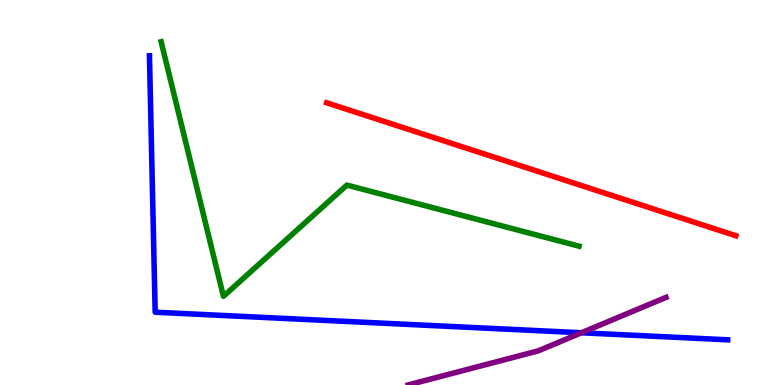[{'lines': ['blue', 'red'], 'intersections': []}, {'lines': ['green', 'red'], 'intersections': []}, {'lines': ['purple', 'red'], 'intersections': []}, {'lines': ['blue', 'green'], 'intersections': []}, {'lines': ['blue', 'purple'], 'intersections': [{'x': 7.5, 'y': 1.36}]}, {'lines': ['green', 'purple'], 'intersections': []}]